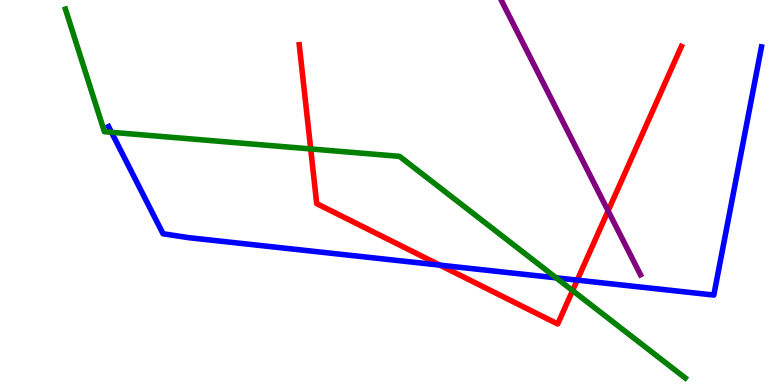[{'lines': ['blue', 'red'], 'intersections': [{'x': 5.68, 'y': 3.11}, {'x': 7.45, 'y': 2.72}]}, {'lines': ['green', 'red'], 'intersections': [{'x': 4.01, 'y': 6.13}, {'x': 7.39, 'y': 2.45}]}, {'lines': ['purple', 'red'], 'intersections': [{'x': 7.85, 'y': 4.52}]}, {'lines': ['blue', 'green'], 'intersections': [{'x': 1.44, 'y': 6.56}, {'x': 7.18, 'y': 2.78}]}, {'lines': ['blue', 'purple'], 'intersections': []}, {'lines': ['green', 'purple'], 'intersections': []}]